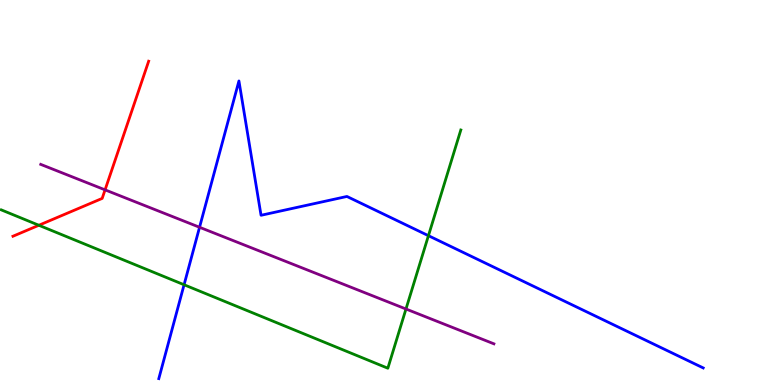[{'lines': ['blue', 'red'], 'intersections': []}, {'lines': ['green', 'red'], 'intersections': [{'x': 0.501, 'y': 4.15}]}, {'lines': ['purple', 'red'], 'intersections': [{'x': 1.36, 'y': 5.07}]}, {'lines': ['blue', 'green'], 'intersections': [{'x': 2.38, 'y': 2.6}, {'x': 5.53, 'y': 3.88}]}, {'lines': ['blue', 'purple'], 'intersections': [{'x': 2.57, 'y': 4.1}]}, {'lines': ['green', 'purple'], 'intersections': [{'x': 5.24, 'y': 1.97}]}]